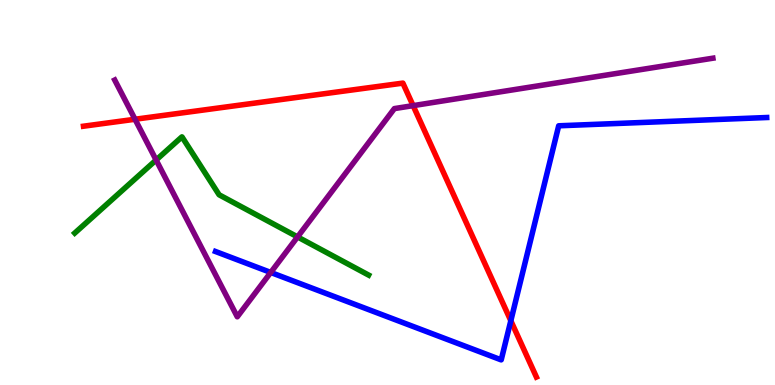[{'lines': ['blue', 'red'], 'intersections': [{'x': 6.59, 'y': 1.67}]}, {'lines': ['green', 'red'], 'intersections': []}, {'lines': ['purple', 'red'], 'intersections': [{'x': 1.74, 'y': 6.9}, {'x': 5.33, 'y': 7.26}]}, {'lines': ['blue', 'green'], 'intersections': []}, {'lines': ['blue', 'purple'], 'intersections': [{'x': 3.49, 'y': 2.92}]}, {'lines': ['green', 'purple'], 'intersections': [{'x': 2.01, 'y': 5.84}, {'x': 3.84, 'y': 3.85}]}]